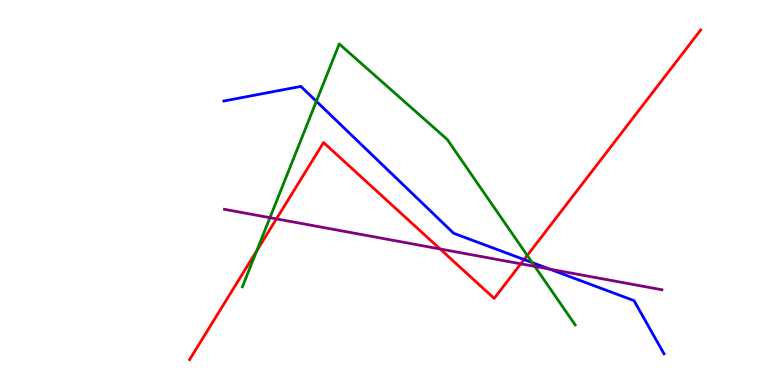[{'lines': ['blue', 'red'], 'intersections': [{'x': 6.76, 'y': 3.26}]}, {'lines': ['green', 'red'], 'intersections': [{'x': 3.31, 'y': 3.49}, {'x': 6.8, 'y': 3.36}]}, {'lines': ['purple', 'red'], 'intersections': [{'x': 3.57, 'y': 4.31}, {'x': 5.68, 'y': 3.53}, {'x': 6.72, 'y': 3.15}]}, {'lines': ['blue', 'green'], 'intersections': [{'x': 4.08, 'y': 7.37}, {'x': 6.87, 'y': 3.18}]}, {'lines': ['blue', 'purple'], 'intersections': [{'x': 7.09, 'y': 3.01}]}, {'lines': ['green', 'purple'], 'intersections': [{'x': 3.48, 'y': 4.35}, {'x': 6.9, 'y': 3.08}]}]